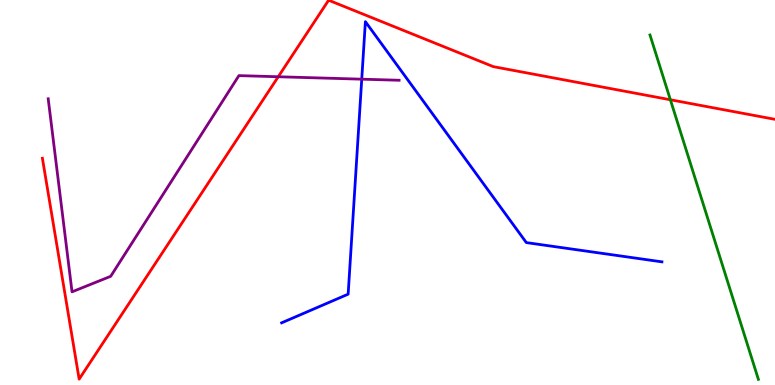[{'lines': ['blue', 'red'], 'intersections': []}, {'lines': ['green', 'red'], 'intersections': [{'x': 8.65, 'y': 7.41}]}, {'lines': ['purple', 'red'], 'intersections': [{'x': 3.59, 'y': 8.01}]}, {'lines': ['blue', 'green'], 'intersections': []}, {'lines': ['blue', 'purple'], 'intersections': [{'x': 4.67, 'y': 7.94}]}, {'lines': ['green', 'purple'], 'intersections': []}]